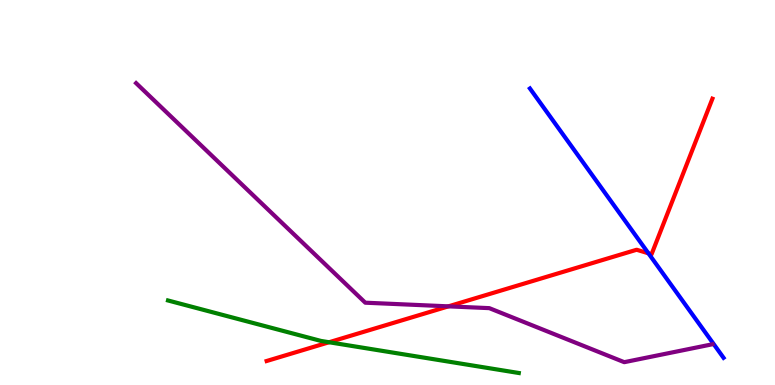[{'lines': ['blue', 'red'], 'intersections': [{'x': 8.37, 'y': 3.42}]}, {'lines': ['green', 'red'], 'intersections': [{'x': 4.25, 'y': 1.11}]}, {'lines': ['purple', 'red'], 'intersections': [{'x': 5.79, 'y': 2.04}]}, {'lines': ['blue', 'green'], 'intersections': []}, {'lines': ['blue', 'purple'], 'intersections': []}, {'lines': ['green', 'purple'], 'intersections': []}]